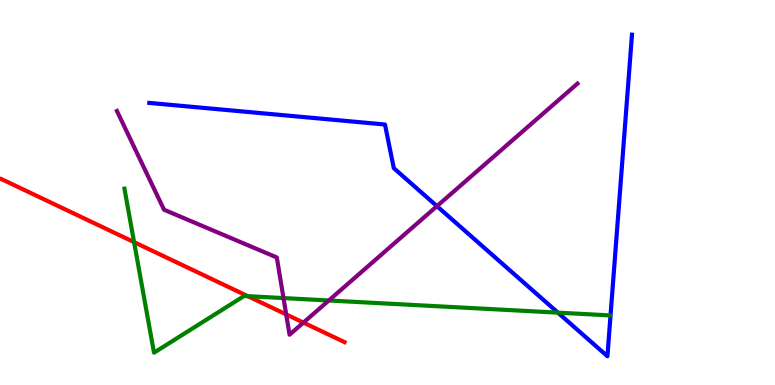[{'lines': ['blue', 'red'], 'intersections': []}, {'lines': ['green', 'red'], 'intersections': [{'x': 1.73, 'y': 3.71}, {'x': 3.2, 'y': 2.31}]}, {'lines': ['purple', 'red'], 'intersections': [{'x': 3.69, 'y': 1.83}, {'x': 3.92, 'y': 1.62}]}, {'lines': ['blue', 'green'], 'intersections': [{'x': 7.2, 'y': 1.88}]}, {'lines': ['blue', 'purple'], 'intersections': [{'x': 5.64, 'y': 4.65}]}, {'lines': ['green', 'purple'], 'intersections': [{'x': 3.66, 'y': 2.26}, {'x': 4.24, 'y': 2.2}]}]